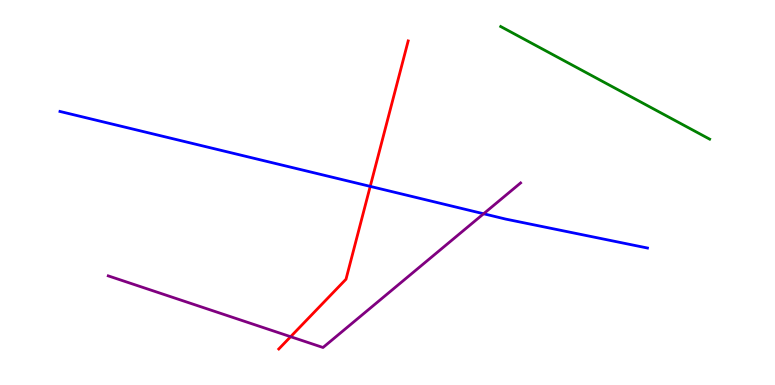[{'lines': ['blue', 'red'], 'intersections': [{'x': 4.78, 'y': 5.16}]}, {'lines': ['green', 'red'], 'intersections': []}, {'lines': ['purple', 'red'], 'intersections': [{'x': 3.75, 'y': 1.25}]}, {'lines': ['blue', 'green'], 'intersections': []}, {'lines': ['blue', 'purple'], 'intersections': [{'x': 6.24, 'y': 4.45}]}, {'lines': ['green', 'purple'], 'intersections': []}]